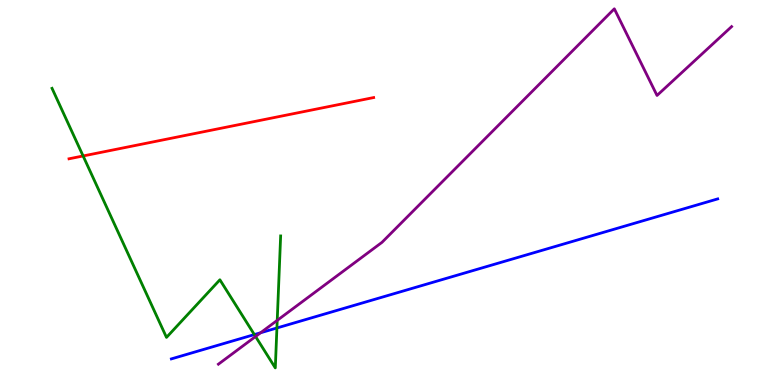[{'lines': ['blue', 'red'], 'intersections': []}, {'lines': ['green', 'red'], 'intersections': [{'x': 1.07, 'y': 5.95}]}, {'lines': ['purple', 'red'], 'intersections': []}, {'lines': ['blue', 'green'], 'intersections': [{'x': 3.28, 'y': 1.31}, {'x': 3.57, 'y': 1.48}]}, {'lines': ['blue', 'purple'], 'intersections': [{'x': 3.36, 'y': 1.36}]}, {'lines': ['green', 'purple'], 'intersections': [{'x': 3.3, 'y': 1.26}, {'x': 3.58, 'y': 1.68}]}]